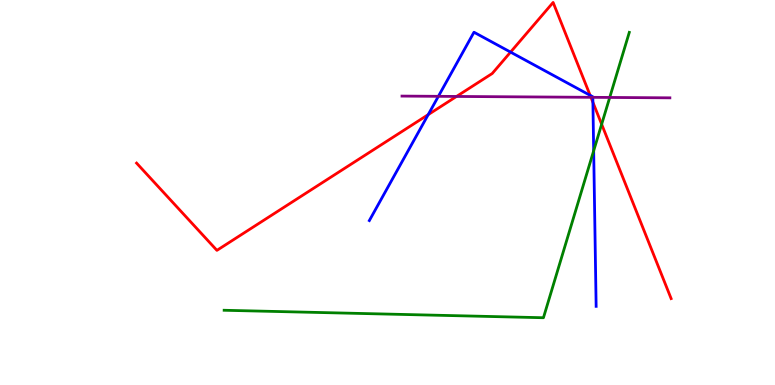[{'lines': ['blue', 'red'], 'intersections': [{'x': 5.53, 'y': 7.02}, {'x': 6.59, 'y': 8.65}, {'x': 7.61, 'y': 7.52}, {'x': 7.65, 'y': 7.34}]}, {'lines': ['green', 'red'], 'intersections': [{'x': 7.76, 'y': 6.77}]}, {'lines': ['purple', 'red'], 'intersections': [{'x': 5.89, 'y': 7.49}, {'x': 7.62, 'y': 7.47}]}, {'lines': ['blue', 'green'], 'intersections': [{'x': 7.66, 'y': 6.08}]}, {'lines': ['blue', 'purple'], 'intersections': [{'x': 5.66, 'y': 7.5}, {'x': 7.65, 'y': 7.47}]}, {'lines': ['green', 'purple'], 'intersections': [{'x': 7.87, 'y': 7.47}]}]